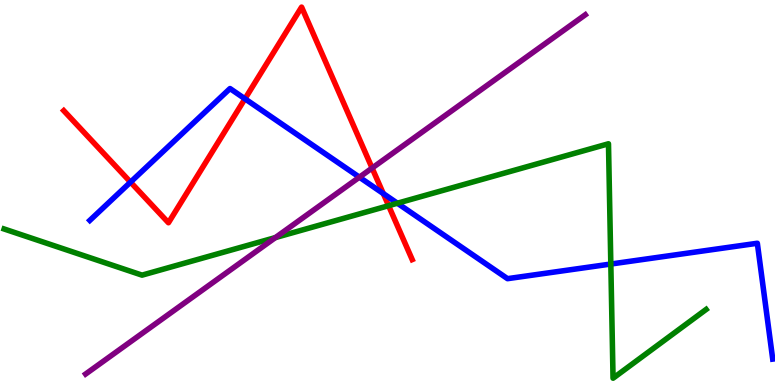[{'lines': ['blue', 'red'], 'intersections': [{'x': 1.68, 'y': 5.27}, {'x': 3.16, 'y': 7.43}, {'x': 4.95, 'y': 4.97}]}, {'lines': ['green', 'red'], 'intersections': [{'x': 5.01, 'y': 4.66}]}, {'lines': ['purple', 'red'], 'intersections': [{'x': 4.8, 'y': 5.63}]}, {'lines': ['blue', 'green'], 'intersections': [{'x': 5.13, 'y': 4.72}, {'x': 7.88, 'y': 3.14}]}, {'lines': ['blue', 'purple'], 'intersections': [{'x': 4.64, 'y': 5.4}]}, {'lines': ['green', 'purple'], 'intersections': [{'x': 3.55, 'y': 3.83}]}]